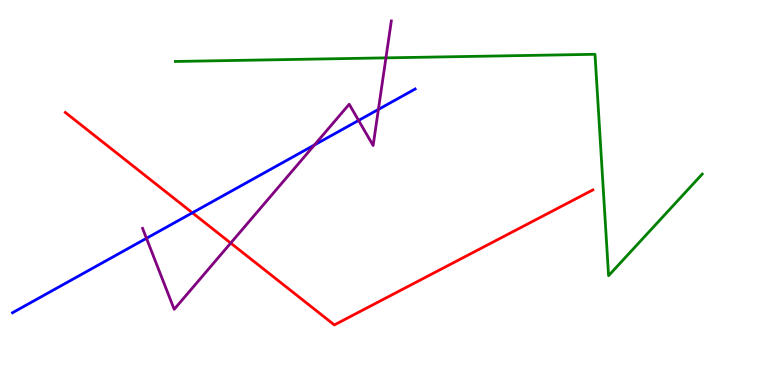[{'lines': ['blue', 'red'], 'intersections': [{'x': 2.48, 'y': 4.47}]}, {'lines': ['green', 'red'], 'intersections': []}, {'lines': ['purple', 'red'], 'intersections': [{'x': 2.98, 'y': 3.69}]}, {'lines': ['blue', 'green'], 'intersections': []}, {'lines': ['blue', 'purple'], 'intersections': [{'x': 1.89, 'y': 3.81}, {'x': 4.06, 'y': 6.23}, {'x': 4.63, 'y': 6.87}, {'x': 4.88, 'y': 7.16}]}, {'lines': ['green', 'purple'], 'intersections': [{'x': 4.98, 'y': 8.5}]}]